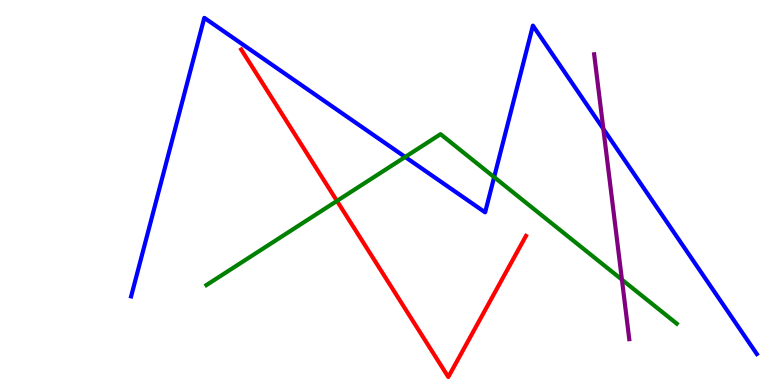[{'lines': ['blue', 'red'], 'intersections': []}, {'lines': ['green', 'red'], 'intersections': [{'x': 4.35, 'y': 4.78}]}, {'lines': ['purple', 'red'], 'intersections': []}, {'lines': ['blue', 'green'], 'intersections': [{'x': 5.23, 'y': 5.92}, {'x': 6.38, 'y': 5.4}]}, {'lines': ['blue', 'purple'], 'intersections': [{'x': 7.79, 'y': 6.65}]}, {'lines': ['green', 'purple'], 'intersections': [{'x': 8.02, 'y': 2.74}]}]